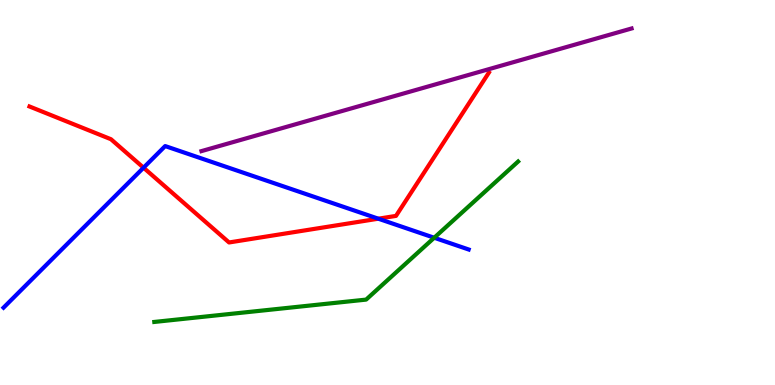[{'lines': ['blue', 'red'], 'intersections': [{'x': 1.85, 'y': 5.64}, {'x': 4.88, 'y': 4.32}]}, {'lines': ['green', 'red'], 'intersections': []}, {'lines': ['purple', 'red'], 'intersections': []}, {'lines': ['blue', 'green'], 'intersections': [{'x': 5.6, 'y': 3.82}]}, {'lines': ['blue', 'purple'], 'intersections': []}, {'lines': ['green', 'purple'], 'intersections': []}]